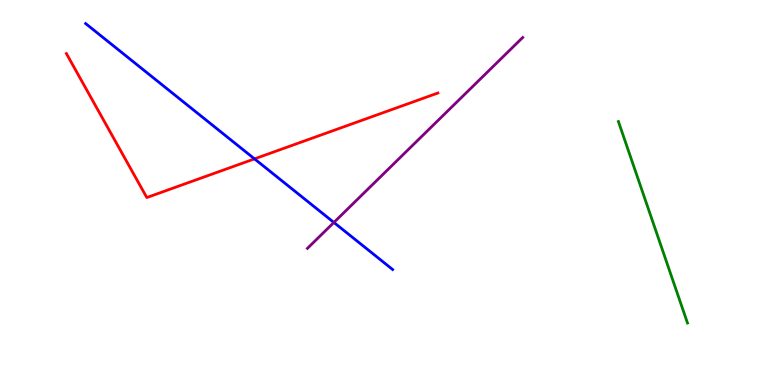[{'lines': ['blue', 'red'], 'intersections': [{'x': 3.28, 'y': 5.87}]}, {'lines': ['green', 'red'], 'intersections': []}, {'lines': ['purple', 'red'], 'intersections': []}, {'lines': ['blue', 'green'], 'intersections': []}, {'lines': ['blue', 'purple'], 'intersections': [{'x': 4.31, 'y': 4.22}]}, {'lines': ['green', 'purple'], 'intersections': []}]